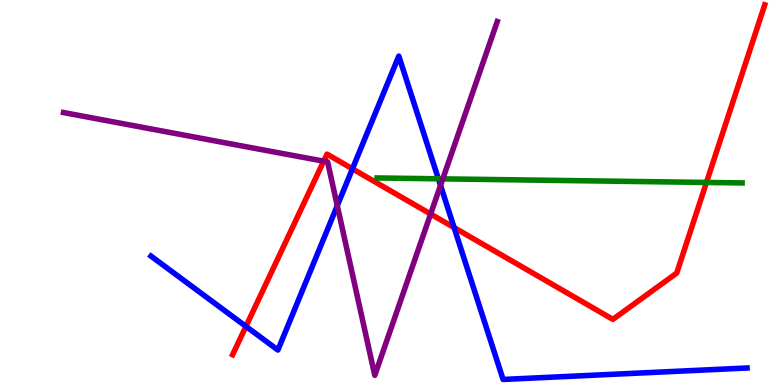[{'lines': ['blue', 'red'], 'intersections': [{'x': 3.17, 'y': 1.52}, {'x': 4.55, 'y': 5.62}, {'x': 5.86, 'y': 4.09}]}, {'lines': ['green', 'red'], 'intersections': [{'x': 9.12, 'y': 5.26}]}, {'lines': ['purple', 'red'], 'intersections': [{'x': 4.18, 'y': 5.81}, {'x': 5.56, 'y': 4.44}]}, {'lines': ['blue', 'green'], 'intersections': [{'x': 5.66, 'y': 5.36}]}, {'lines': ['blue', 'purple'], 'intersections': [{'x': 4.35, 'y': 4.66}, {'x': 5.68, 'y': 5.18}]}, {'lines': ['green', 'purple'], 'intersections': [{'x': 5.71, 'y': 5.35}]}]